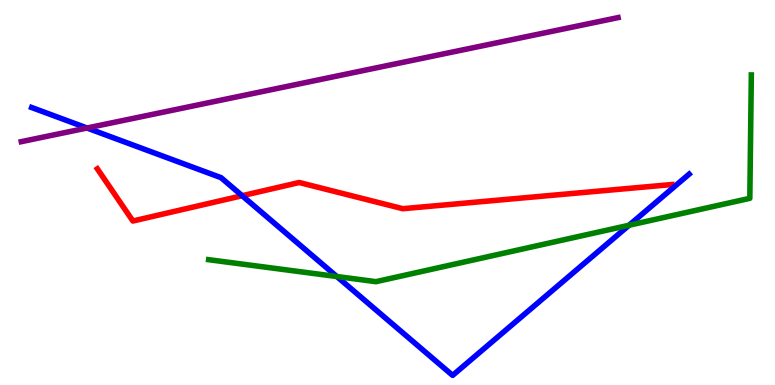[{'lines': ['blue', 'red'], 'intersections': [{'x': 3.12, 'y': 4.92}]}, {'lines': ['green', 'red'], 'intersections': []}, {'lines': ['purple', 'red'], 'intersections': []}, {'lines': ['blue', 'green'], 'intersections': [{'x': 4.35, 'y': 2.82}, {'x': 8.12, 'y': 4.15}]}, {'lines': ['blue', 'purple'], 'intersections': [{'x': 1.12, 'y': 6.68}]}, {'lines': ['green', 'purple'], 'intersections': []}]